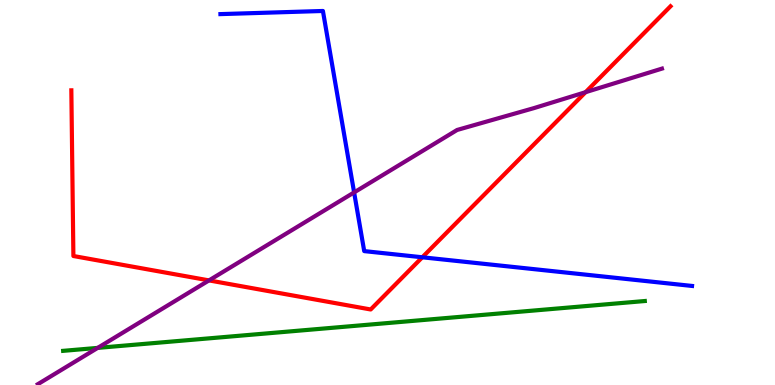[{'lines': ['blue', 'red'], 'intersections': [{'x': 5.45, 'y': 3.32}]}, {'lines': ['green', 'red'], 'intersections': []}, {'lines': ['purple', 'red'], 'intersections': [{'x': 2.7, 'y': 2.72}, {'x': 7.56, 'y': 7.61}]}, {'lines': ['blue', 'green'], 'intersections': []}, {'lines': ['blue', 'purple'], 'intersections': [{'x': 4.57, 'y': 5.0}]}, {'lines': ['green', 'purple'], 'intersections': [{'x': 1.26, 'y': 0.964}]}]